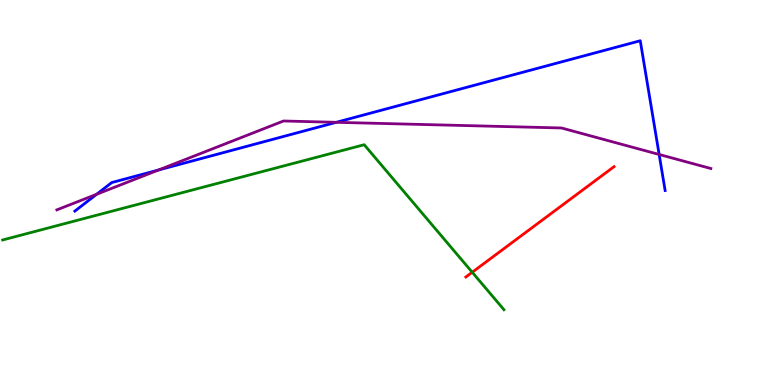[{'lines': ['blue', 'red'], 'intersections': []}, {'lines': ['green', 'red'], 'intersections': [{'x': 6.09, 'y': 2.93}]}, {'lines': ['purple', 'red'], 'intersections': []}, {'lines': ['blue', 'green'], 'intersections': []}, {'lines': ['blue', 'purple'], 'intersections': [{'x': 1.25, 'y': 4.95}, {'x': 2.05, 'y': 5.58}, {'x': 4.34, 'y': 6.82}, {'x': 8.51, 'y': 5.99}]}, {'lines': ['green', 'purple'], 'intersections': []}]